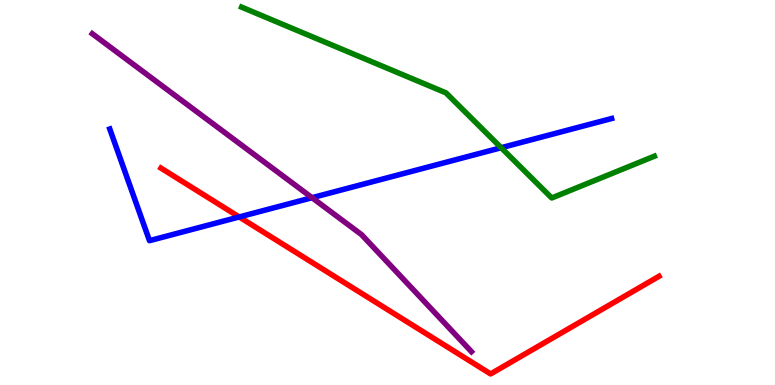[{'lines': ['blue', 'red'], 'intersections': [{'x': 3.09, 'y': 4.36}]}, {'lines': ['green', 'red'], 'intersections': []}, {'lines': ['purple', 'red'], 'intersections': []}, {'lines': ['blue', 'green'], 'intersections': [{'x': 6.47, 'y': 6.16}]}, {'lines': ['blue', 'purple'], 'intersections': [{'x': 4.03, 'y': 4.86}]}, {'lines': ['green', 'purple'], 'intersections': []}]